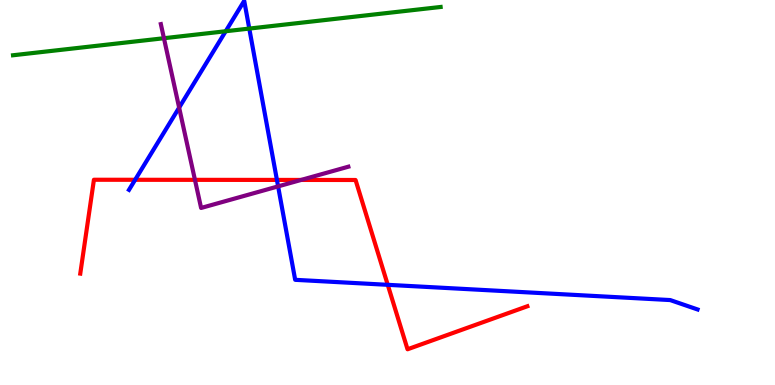[{'lines': ['blue', 'red'], 'intersections': [{'x': 1.74, 'y': 5.33}, {'x': 3.57, 'y': 5.33}, {'x': 5.0, 'y': 2.6}]}, {'lines': ['green', 'red'], 'intersections': []}, {'lines': ['purple', 'red'], 'intersections': [{'x': 2.52, 'y': 5.33}, {'x': 3.89, 'y': 5.33}]}, {'lines': ['blue', 'green'], 'intersections': [{'x': 2.91, 'y': 9.19}, {'x': 3.22, 'y': 9.26}]}, {'lines': ['blue', 'purple'], 'intersections': [{'x': 2.31, 'y': 7.2}, {'x': 3.59, 'y': 5.16}]}, {'lines': ['green', 'purple'], 'intersections': [{'x': 2.12, 'y': 9.01}]}]